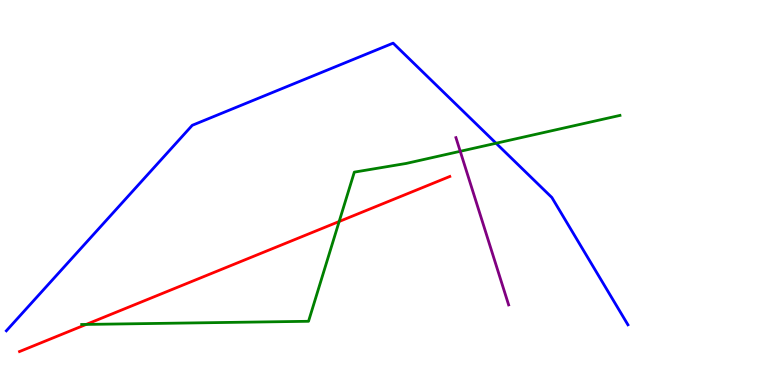[{'lines': ['blue', 'red'], 'intersections': []}, {'lines': ['green', 'red'], 'intersections': [{'x': 1.11, 'y': 1.57}, {'x': 4.38, 'y': 4.25}]}, {'lines': ['purple', 'red'], 'intersections': []}, {'lines': ['blue', 'green'], 'intersections': [{'x': 6.4, 'y': 6.28}]}, {'lines': ['blue', 'purple'], 'intersections': []}, {'lines': ['green', 'purple'], 'intersections': [{'x': 5.94, 'y': 6.07}]}]